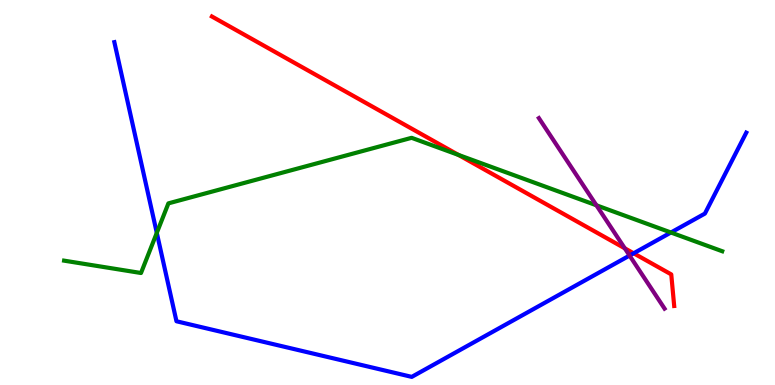[{'lines': ['blue', 'red'], 'intersections': [{'x': 8.18, 'y': 3.42}]}, {'lines': ['green', 'red'], 'intersections': [{'x': 5.92, 'y': 5.98}]}, {'lines': ['purple', 'red'], 'intersections': [{'x': 8.06, 'y': 3.55}]}, {'lines': ['blue', 'green'], 'intersections': [{'x': 2.02, 'y': 3.95}, {'x': 8.66, 'y': 3.96}]}, {'lines': ['blue', 'purple'], 'intersections': [{'x': 8.12, 'y': 3.36}]}, {'lines': ['green', 'purple'], 'intersections': [{'x': 7.7, 'y': 4.67}]}]